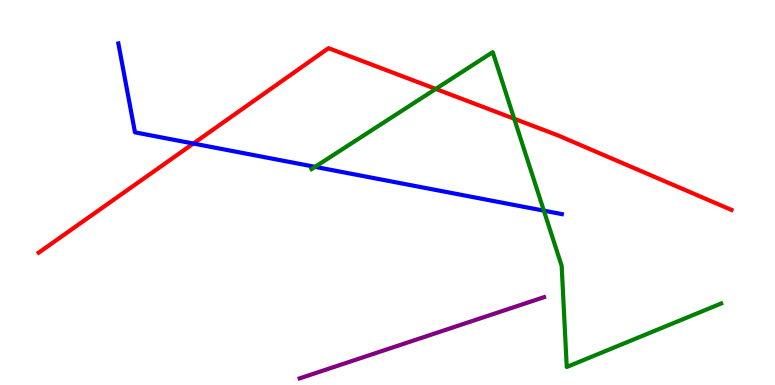[{'lines': ['blue', 'red'], 'intersections': [{'x': 2.49, 'y': 6.27}]}, {'lines': ['green', 'red'], 'intersections': [{'x': 5.62, 'y': 7.69}, {'x': 6.64, 'y': 6.92}]}, {'lines': ['purple', 'red'], 'intersections': []}, {'lines': ['blue', 'green'], 'intersections': [{'x': 4.07, 'y': 5.67}, {'x': 7.02, 'y': 4.53}]}, {'lines': ['blue', 'purple'], 'intersections': []}, {'lines': ['green', 'purple'], 'intersections': []}]